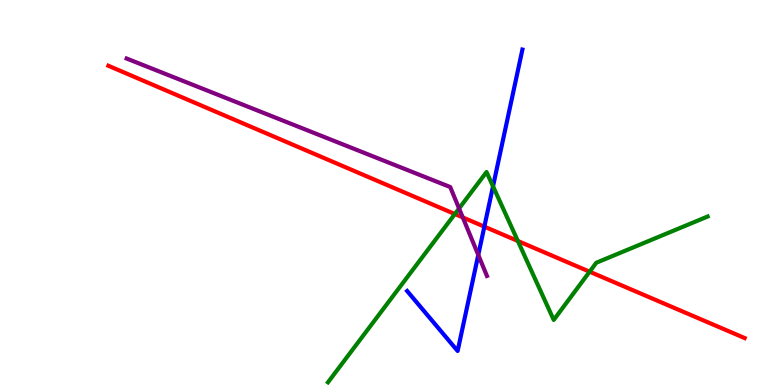[{'lines': ['blue', 'red'], 'intersections': [{'x': 6.25, 'y': 4.11}]}, {'lines': ['green', 'red'], 'intersections': [{'x': 5.87, 'y': 4.44}, {'x': 6.68, 'y': 3.74}, {'x': 7.61, 'y': 2.94}]}, {'lines': ['purple', 'red'], 'intersections': [{'x': 5.97, 'y': 4.35}]}, {'lines': ['blue', 'green'], 'intersections': [{'x': 6.36, 'y': 5.16}]}, {'lines': ['blue', 'purple'], 'intersections': [{'x': 6.17, 'y': 3.38}]}, {'lines': ['green', 'purple'], 'intersections': [{'x': 5.92, 'y': 4.59}]}]